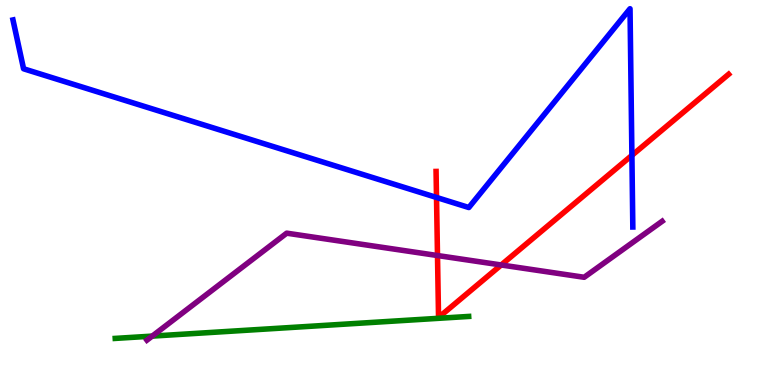[{'lines': ['blue', 'red'], 'intersections': [{'x': 5.63, 'y': 4.87}, {'x': 8.15, 'y': 5.96}]}, {'lines': ['green', 'red'], 'intersections': []}, {'lines': ['purple', 'red'], 'intersections': [{'x': 5.65, 'y': 3.36}, {'x': 6.47, 'y': 3.12}]}, {'lines': ['blue', 'green'], 'intersections': []}, {'lines': ['blue', 'purple'], 'intersections': []}, {'lines': ['green', 'purple'], 'intersections': [{'x': 1.96, 'y': 1.27}]}]